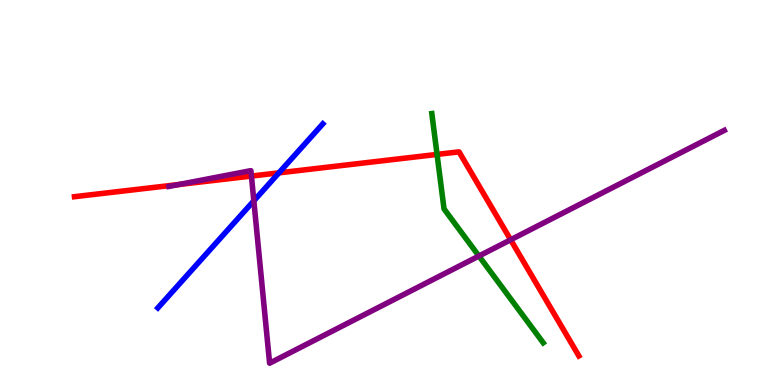[{'lines': ['blue', 'red'], 'intersections': [{'x': 3.6, 'y': 5.51}]}, {'lines': ['green', 'red'], 'intersections': [{'x': 5.64, 'y': 5.99}]}, {'lines': ['purple', 'red'], 'intersections': [{'x': 2.31, 'y': 5.21}, {'x': 3.24, 'y': 5.43}, {'x': 6.59, 'y': 3.77}]}, {'lines': ['blue', 'green'], 'intersections': []}, {'lines': ['blue', 'purple'], 'intersections': [{'x': 3.28, 'y': 4.78}]}, {'lines': ['green', 'purple'], 'intersections': [{'x': 6.18, 'y': 3.35}]}]